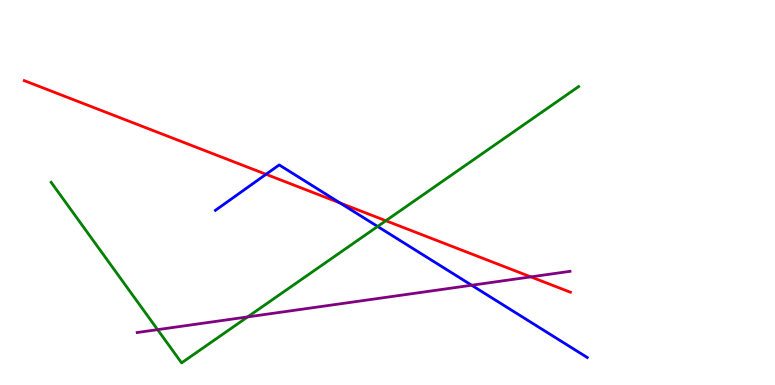[{'lines': ['blue', 'red'], 'intersections': [{'x': 3.43, 'y': 5.47}, {'x': 4.39, 'y': 4.73}]}, {'lines': ['green', 'red'], 'intersections': [{'x': 4.98, 'y': 4.27}]}, {'lines': ['purple', 'red'], 'intersections': [{'x': 6.85, 'y': 2.81}]}, {'lines': ['blue', 'green'], 'intersections': [{'x': 4.87, 'y': 4.12}]}, {'lines': ['blue', 'purple'], 'intersections': [{'x': 6.09, 'y': 2.59}]}, {'lines': ['green', 'purple'], 'intersections': [{'x': 2.03, 'y': 1.44}, {'x': 3.2, 'y': 1.77}]}]